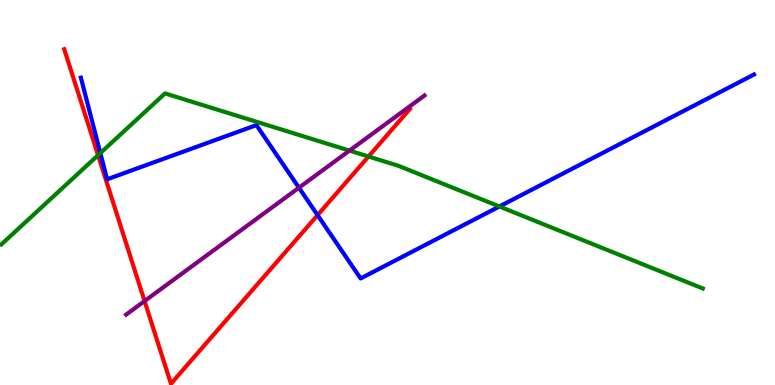[{'lines': ['blue', 'red'], 'intersections': [{'x': 4.1, 'y': 4.41}]}, {'lines': ['green', 'red'], 'intersections': [{'x': 1.27, 'y': 5.97}, {'x': 4.76, 'y': 5.93}]}, {'lines': ['purple', 'red'], 'intersections': [{'x': 1.87, 'y': 2.18}]}, {'lines': ['blue', 'green'], 'intersections': [{'x': 1.29, 'y': 6.02}, {'x': 6.44, 'y': 4.64}]}, {'lines': ['blue', 'purple'], 'intersections': [{'x': 3.86, 'y': 5.12}]}, {'lines': ['green', 'purple'], 'intersections': [{'x': 4.51, 'y': 6.09}]}]